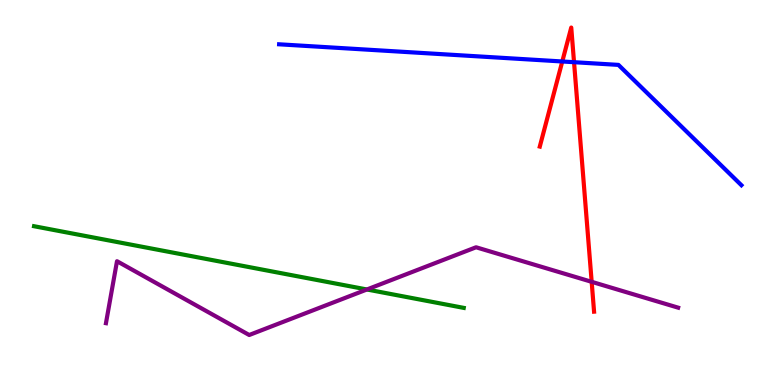[{'lines': ['blue', 'red'], 'intersections': [{'x': 7.26, 'y': 8.4}, {'x': 7.41, 'y': 8.38}]}, {'lines': ['green', 'red'], 'intersections': []}, {'lines': ['purple', 'red'], 'intersections': [{'x': 7.63, 'y': 2.68}]}, {'lines': ['blue', 'green'], 'intersections': []}, {'lines': ['blue', 'purple'], 'intersections': []}, {'lines': ['green', 'purple'], 'intersections': [{'x': 4.73, 'y': 2.48}]}]